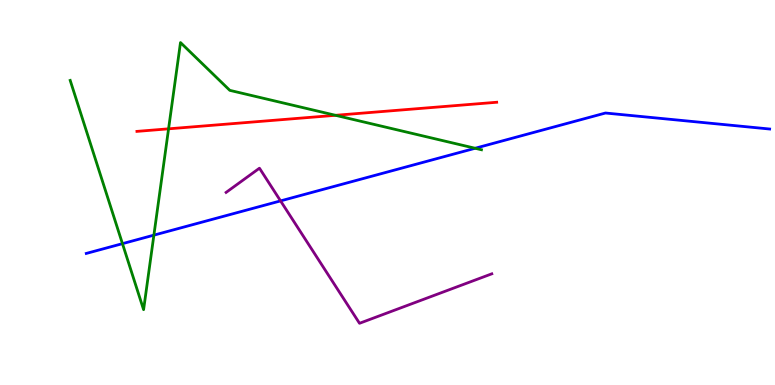[{'lines': ['blue', 'red'], 'intersections': []}, {'lines': ['green', 'red'], 'intersections': [{'x': 2.18, 'y': 6.65}, {'x': 4.33, 'y': 7.01}]}, {'lines': ['purple', 'red'], 'intersections': []}, {'lines': ['blue', 'green'], 'intersections': [{'x': 1.58, 'y': 3.67}, {'x': 1.99, 'y': 3.89}, {'x': 6.13, 'y': 6.15}]}, {'lines': ['blue', 'purple'], 'intersections': [{'x': 3.62, 'y': 4.78}]}, {'lines': ['green', 'purple'], 'intersections': []}]